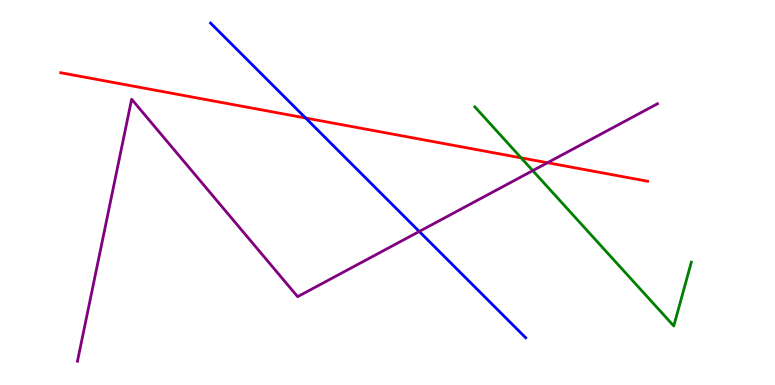[{'lines': ['blue', 'red'], 'intersections': [{'x': 3.94, 'y': 6.93}]}, {'lines': ['green', 'red'], 'intersections': [{'x': 6.72, 'y': 5.9}]}, {'lines': ['purple', 'red'], 'intersections': [{'x': 7.06, 'y': 5.77}]}, {'lines': ['blue', 'green'], 'intersections': []}, {'lines': ['blue', 'purple'], 'intersections': [{'x': 5.41, 'y': 3.99}]}, {'lines': ['green', 'purple'], 'intersections': [{'x': 6.87, 'y': 5.57}]}]